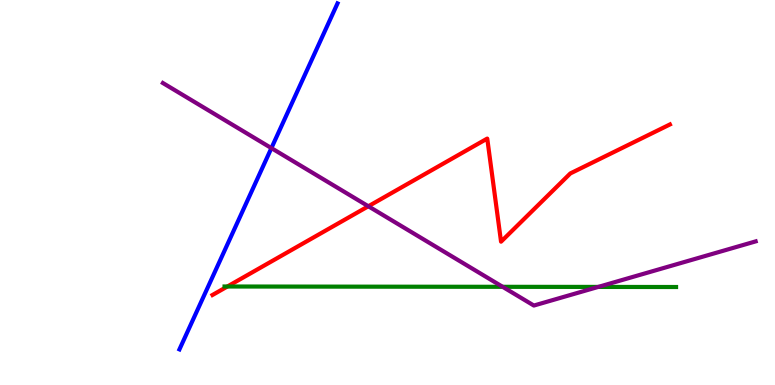[{'lines': ['blue', 'red'], 'intersections': []}, {'lines': ['green', 'red'], 'intersections': [{'x': 2.93, 'y': 2.56}]}, {'lines': ['purple', 'red'], 'intersections': [{'x': 4.75, 'y': 4.64}]}, {'lines': ['blue', 'green'], 'intersections': []}, {'lines': ['blue', 'purple'], 'intersections': [{'x': 3.5, 'y': 6.15}]}, {'lines': ['green', 'purple'], 'intersections': [{'x': 6.49, 'y': 2.55}, {'x': 7.72, 'y': 2.55}]}]